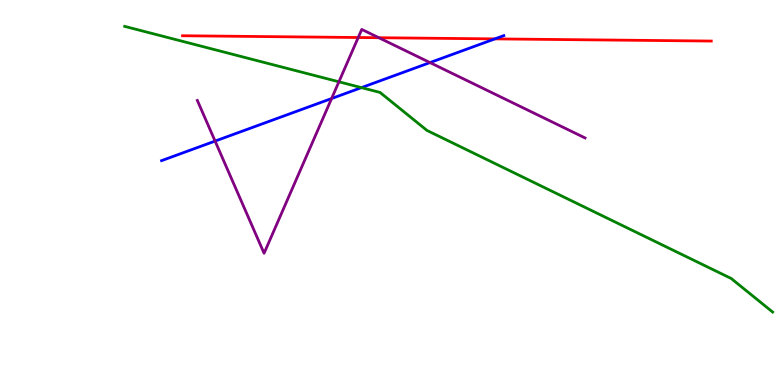[{'lines': ['blue', 'red'], 'intersections': [{'x': 6.39, 'y': 8.99}]}, {'lines': ['green', 'red'], 'intersections': []}, {'lines': ['purple', 'red'], 'intersections': [{'x': 4.62, 'y': 9.03}, {'x': 4.89, 'y': 9.02}]}, {'lines': ['blue', 'green'], 'intersections': [{'x': 4.66, 'y': 7.72}]}, {'lines': ['blue', 'purple'], 'intersections': [{'x': 2.78, 'y': 6.34}, {'x': 4.28, 'y': 7.44}, {'x': 5.55, 'y': 8.37}]}, {'lines': ['green', 'purple'], 'intersections': [{'x': 4.37, 'y': 7.88}]}]